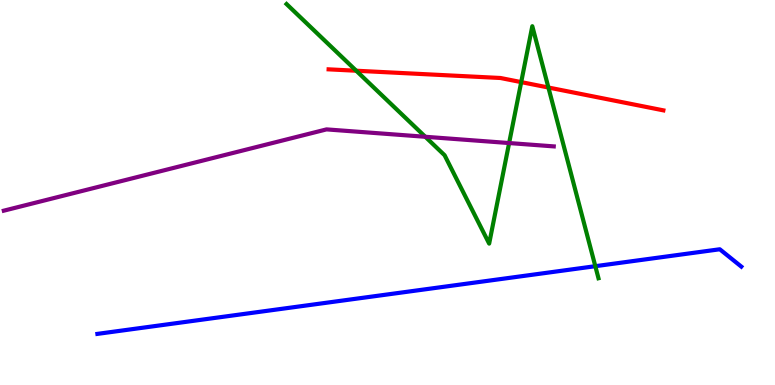[{'lines': ['blue', 'red'], 'intersections': []}, {'lines': ['green', 'red'], 'intersections': [{'x': 4.6, 'y': 8.16}, {'x': 6.73, 'y': 7.87}, {'x': 7.08, 'y': 7.73}]}, {'lines': ['purple', 'red'], 'intersections': []}, {'lines': ['blue', 'green'], 'intersections': [{'x': 7.68, 'y': 3.09}]}, {'lines': ['blue', 'purple'], 'intersections': []}, {'lines': ['green', 'purple'], 'intersections': [{'x': 5.49, 'y': 6.45}, {'x': 6.57, 'y': 6.28}]}]